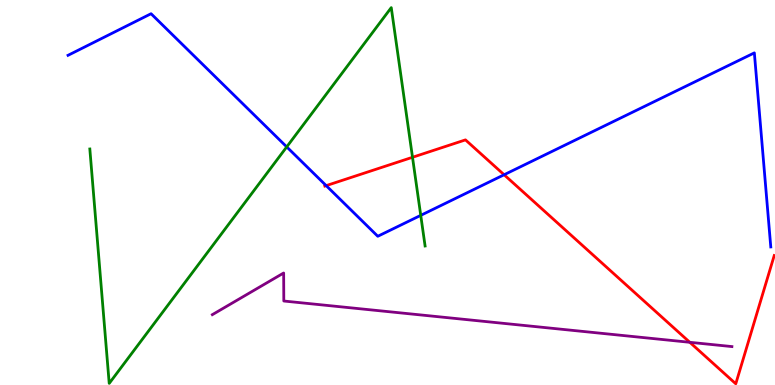[{'lines': ['blue', 'red'], 'intersections': [{'x': 4.21, 'y': 5.18}, {'x': 6.5, 'y': 5.46}]}, {'lines': ['green', 'red'], 'intersections': [{'x': 5.32, 'y': 5.91}]}, {'lines': ['purple', 'red'], 'intersections': [{'x': 8.9, 'y': 1.11}]}, {'lines': ['blue', 'green'], 'intersections': [{'x': 3.7, 'y': 6.18}, {'x': 5.43, 'y': 4.41}]}, {'lines': ['blue', 'purple'], 'intersections': []}, {'lines': ['green', 'purple'], 'intersections': []}]